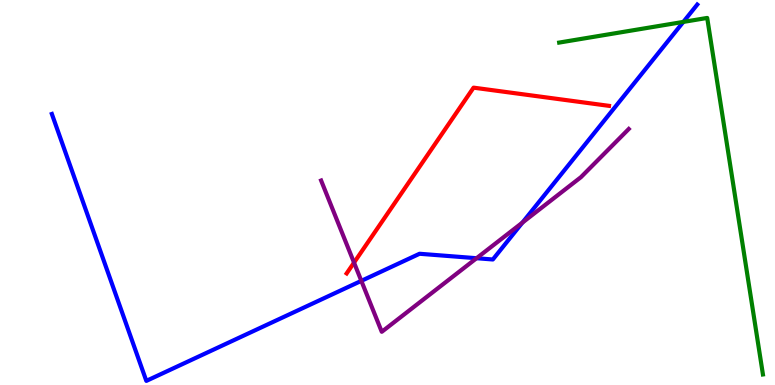[{'lines': ['blue', 'red'], 'intersections': []}, {'lines': ['green', 'red'], 'intersections': []}, {'lines': ['purple', 'red'], 'intersections': [{'x': 4.57, 'y': 3.18}]}, {'lines': ['blue', 'green'], 'intersections': [{'x': 8.82, 'y': 9.43}]}, {'lines': ['blue', 'purple'], 'intersections': [{'x': 4.66, 'y': 2.71}, {'x': 6.15, 'y': 3.29}, {'x': 6.74, 'y': 4.22}]}, {'lines': ['green', 'purple'], 'intersections': []}]